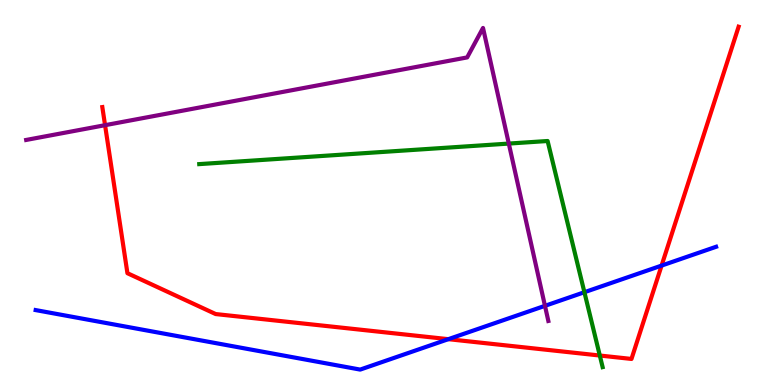[{'lines': ['blue', 'red'], 'intersections': [{'x': 5.78, 'y': 1.19}, {'x': 8.54, 'y': 3.1}]}, {'lines': ['green', 'red'], 'intersections': [{'x': 7.74, 'y': 0.766}]}, {'lines': ['purple', 'red'], 'intersections': [{'x': 1.36, 'y': 6.75}]}, {'lines': ['blue', 'green'], 'intersections': [{'x': 7.54, 'y': 2.41}]}, {'lines': ['blue', 'purple'], 'intersections': [{'x': 7.03, 'y': 2.06}]}, {'lines': ['green', 'purple'], 'intersections': [{'x': 6.57, 'y': 6.27}]}]